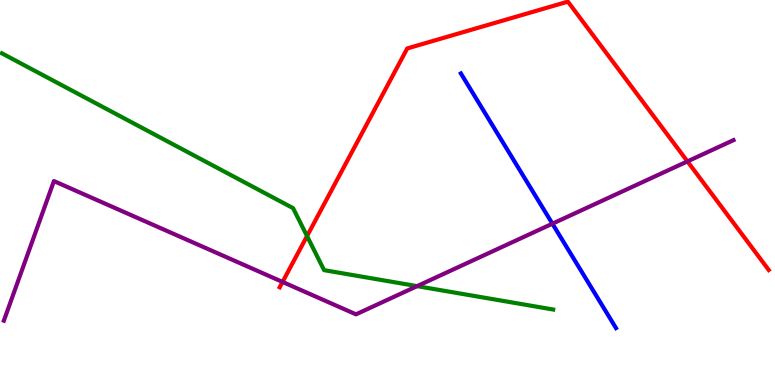[{'lines': ['blue', 'red'], 'intersections': []}, {'lines': ['green', 'red'], 'intersections': [{'x': 3.96, 'y': 3.87}]}, {'lines': ['purple', 'red'], 'intersections': [{'x': 3.65, 'y': 2.68}, {'x': 8.87, 'y': 5.81}]}, {'lines': ['blue', 'green'], 'intersections': []}, {'lines': ['blue', 'purple'], 'intersections': [{'x': 7.13, 'y': 4.19}]}, {'lines': ['green', 'purple'], 'intersections': [{'x': 5.38, 'y': 2.57}]}]